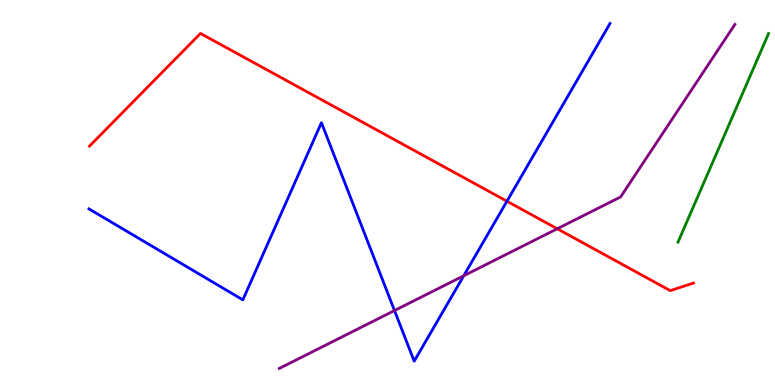[{'lines': ['blue', 'red'], 'intersections': [{'x': 6.54, 'y': 4.77}]}, {'lines': ['green', 'red'], 'intersections': []}, {'lines': ['purple', 'red'], 'intersections': [{'x': 7.19, 'y': 4.06}]}, {'lines': ['blue', 'green'], 'intersections': []}, {'lines': ['blue', 'purple'], 'intersections': [{'x': 5.09, 'y': 1.93}, {'x': 5.98, 'y': 2.84}]}, {'lines': ['green', 'purple'], 'intersections': []}]